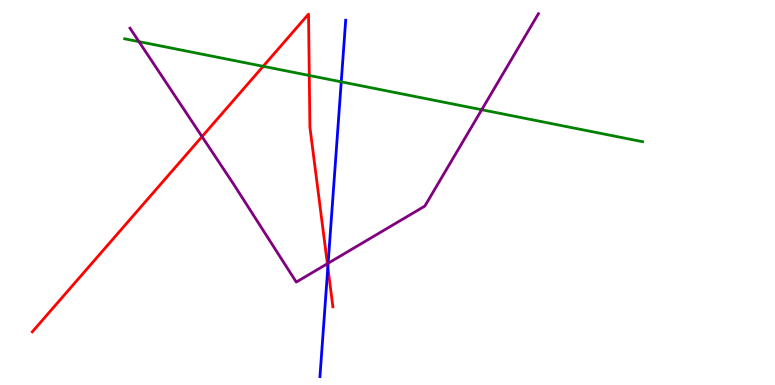[{'lines': ['blue', 'red'], 'intersections': [{'x': 4.23, 'y': 3.06}]}, {'lines': ['green', 'red'], 'intersections': [{'x': 3.4, 'y': 8.28}, {'x': 3.99, 'y': 8.04}]}, {'lines': ['purple', 'red'], 'intersections': [{'x': 2.61, 'y': 6.45}, {'x': 4.22, 'y': 3.15}]}, {'lines': ['blue', 'green'], 'intersections': [{'x': 4.4, 'y': 7.87}]}, {'lines': ['blue', 'purple'], 'intersections': [{'x': 4.23, 'y': 3.16}]}, {'lines': ['green', 'purple'], 'intersections': [{'x': 1.79, 'y': 8.92}, {'x': 6.22, 'y': 7.15}]}]